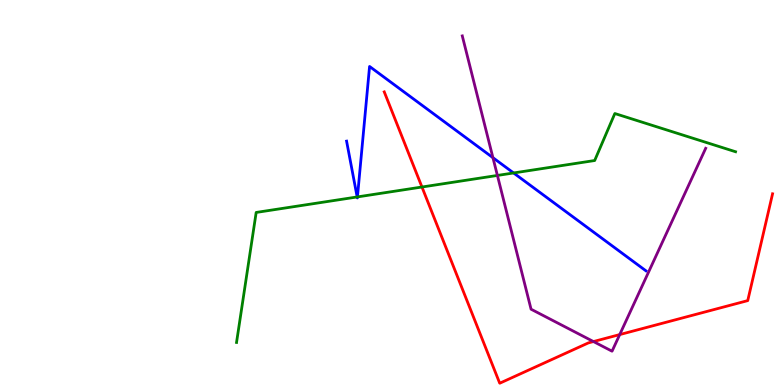[{'lines': ['blue', 'red'], 'intersections': []}, {'lines': ['green', 'red'], 'intersections': [{'x': 5.44, 'y': 5.14}]}, {'lines': ['purple', 'red'], 'intersections': [{'x': 7.66, 'y': 1.13}, {'x': 8.0, 'y': 1.31}]}, {'lines': ['blue', 'green'], 'intersections': [{'x': 4.61, 'y': 4.88}, {'x': 4.61, 'y': 4.89}, {'x': 6.63, 'y': 5.51}]}, {'lines': ['blue', 'purple'], 'intersections': [{'x': 6.36, 'y': 5.9}]}, {'lines': ['green', 'purple'], 'intersections': [{'x': 6.42, 'y': 5.44}]}]